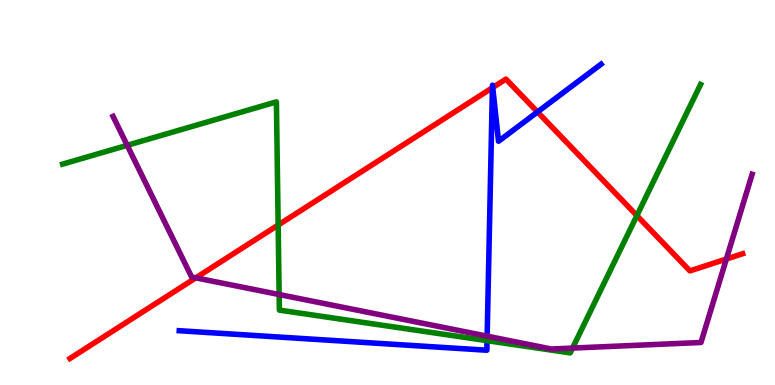[{'lines': ['blue', 'red'], 'intersections': [{'x': 6.35, 'y': 7.72}, {'x': 6.36, 'y': 7.73}, {'x': 6.94, 'y': 7.09}]}, {'lines': ['green', 'red'], 'intersections': [{'x': 3.59, 'y': 4.15}, {'x': 8.22, 'y': 4.4}]}, {'lines': ['purple', 'red'], 'intersections': [{'x': 2.53, 'y': 2.78}, {'x': 9.37, 'y': 3.27}]}, {'lines': ['blue', 'green'], 'intersections': [{'x': 6.28, 'y': 1.15}]}, {'lines': ['blue', 'purple'], 'intersections': [{'x': 6.29, 'y': 1.27}]}, {'lines': ['green', 'purple'], 'intersections': [{'x': 1.64, 'y': 6.23}, {'x': 3.6, 'y': 2.35}, {'x': 7.39, 'y': 0.959}]}]